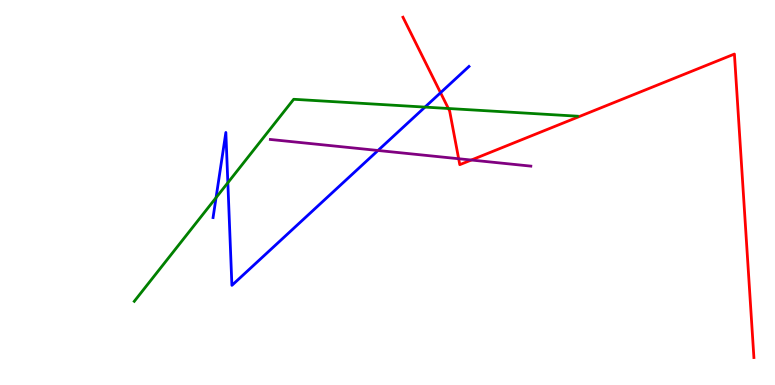[{'lines': ['blue', 'red'], 'intersections': [{'x': 5.68, 'y': 7.59}]}, {'lines': ['green', 'red'], 'intersections': [{'x': 5.79, 'y': 7.18}]}, {'lines': ['purple', 'red'], 'intersections': [{'x': 5.92, 'y': 5.88}, {'x': 6.08, 'y': 5.84}]}, {'lines': ['blue', 'green'], 'intersections': [{'x': 2.79, 'y': 4.87}, {'x': 2.94, 'y': 5.25}, {'x': 5.48, 'y': 7.22}]}, {'lines': ['blue', 'purple'], 'intersections': [{'x': 4.88, 'y': 6.09}]}, {'lines': ['green', 'purple'], 'intersections': []}]